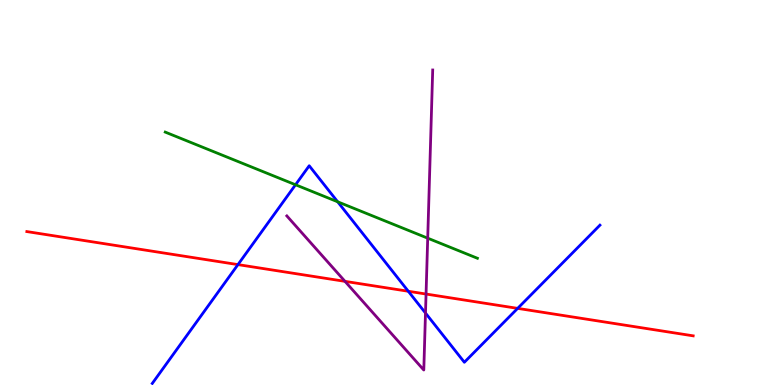[{'lines': ['blue', 'red'], 'intersections': [{'x': 3.07, 'y': 3.13}, {'x': 5.27, 'y': 2.43}, {'x': 6.68, 'y': 1.99}]}, {'lines': ['green', 'red'], 'intersections': []}, {'lines': ['purple', 'red'], 'intersections': [{'x': 4.45, 'y': 2.69}, {'x': 5.5, 'y': 2.36}]}, {'lines': ['blue', 'green'], 'intersections': [{'x': 3.81, 'y': 5.2}, {'x': 4.36, 'y': 4.76}]}, {'lines': ['blue', 'purple'], 'intersections': [{'x': 5.49, 'y': 1.87}]}, {'lines': ['green', 'purple'], 'intersections': [{'x': 5.52, 'y': 3.81}]}]